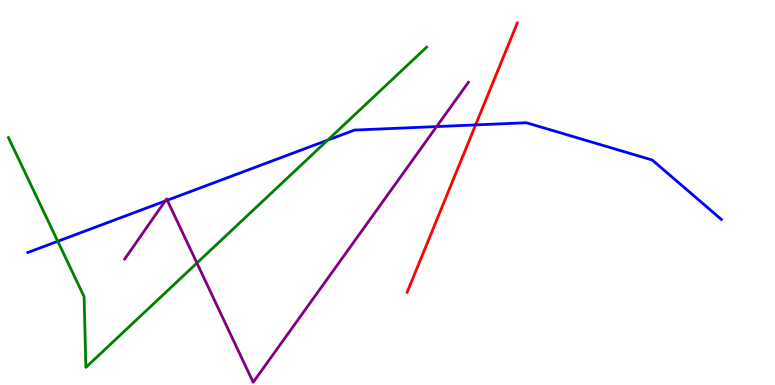[{'lines': ['blue', 'red'], 'intersections': [{'x': 6.14, 'y': 6.76}]}, {'lines': ['green', 'red'], 'intersections': []}, {'lines': ['purple', 'red'], 'intersections': []}, {'lines': ['blue', 'green'], 'intersections': [{'x': 0.745, 'y': 3.73}, {'x': 4.23, 'y': 6.36}]}, {'lines': ['blue', 'purple'], 'intersections': [{'x': 2.13, 'y': 4.78}, {'x': 2.16, 'y': 4.8}, {'x': 5.63, 'y': 6.71}]}, {'lines': ['green', 'purple'], 'intersections': [{'x': 2.54, 'y': 3.17}]}]